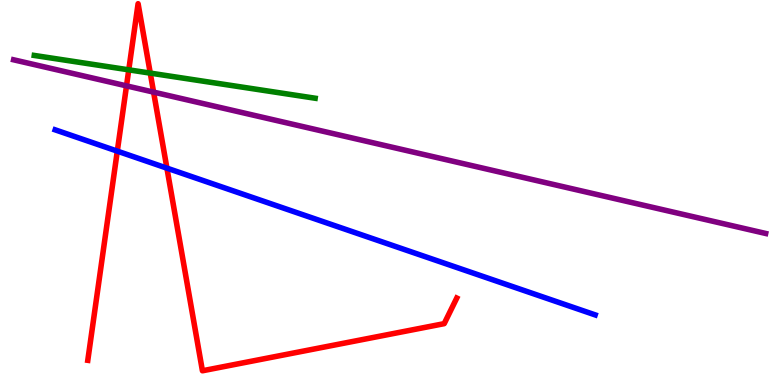[{'lines': ['blue', 'red'], 'intersections': [{'x': 1.51, 'y': 6.07}, {'x': 2.15, 'y': 5.63}]}, {'lines': ['green', 'red'], 'intersections': [{'x': 1.66, 'y': 8.19}, {'x': 1.94, 'y': 8.1}]}, {'lines': ['purple', 'red'], 'intersections': [{'x': 1.63, 'y': 7.77}, {'x': 1.98, 'y': 7.61}]}, {'lines': ['blue', 'green'], 'intersections': []}, {'lines': ['blue', 'purple'], 'intersections': []}, {'lines': ['green', 'purple'], 'intersections': []}]